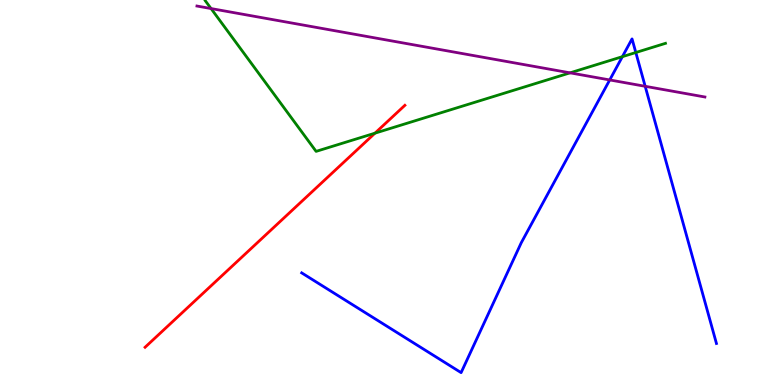[{'lines': ['blue', 'red'], 'intersections': []}, {'lines': ['green', 'red'], 'intersections': [{'x': 4.84, 'y': 6.54}]}, {'lines': ['purple', 'red'], 'intersections': []}, {'lines': ['blue', 'green'], 'intersections': [{'x': 8.03, 'y': 8.53}, {'x': 8.2, 'y': 8.64}]}, {'lines': ['blue', 'purple'], 'intersections': [{'x': 7.87, 'y': 7.92}, {'x': 8.32, 'y': 7.76}]}, {'lines': ['green', 'purple'], 'intersections': [{'x': 2.72, 'y': 9.78}, {'x': 7.36, 'y': 8.11}]}]